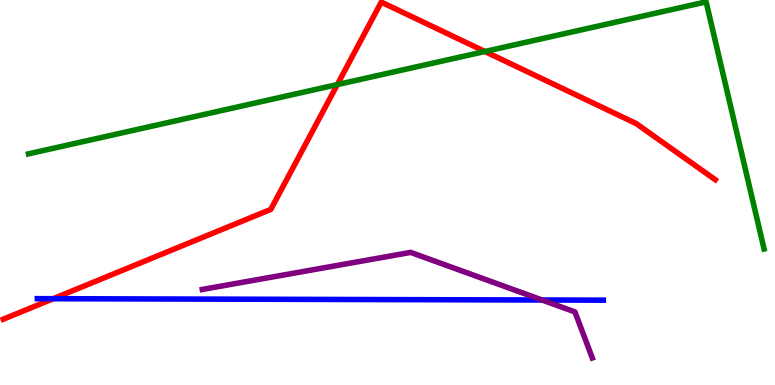[{'lines': ['blue', 'red'], 'intersections': [{'x': 0.687, 'y': 2.24}]}, {'lines': ['green', 'red'], 'intersections': [{'x': 4.35, 'y': 7.8}, {'x': 6.26, 'y': 8.66}]}, {'lines': ['purple', 'red'], 'intersections': []}, {'lines': ['blue', 'green'], 'intersections': []}, {'lines': ['blue', 'purple'], 'intersections': [{'x': 6.99, 'y': 2.21}]}, {'lines': ['green', 'purple'], 'intersections': []}]